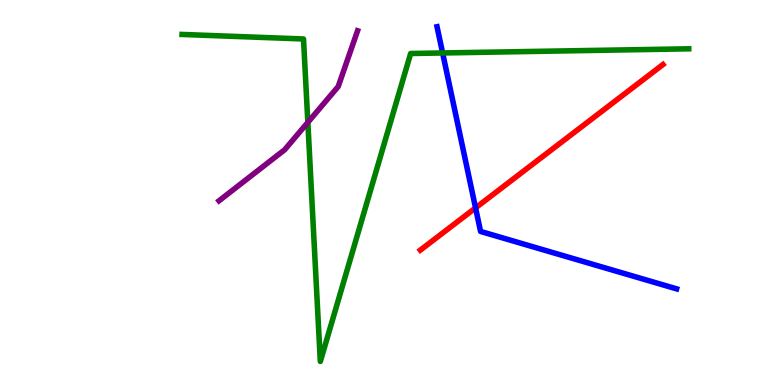[{'lines': ['blue', 'red'], 'intersections': [{'x': 6.14, 'y': 4.6}]}, {'lines': ['green', 'red'], 'intersections': []}, {'lines': ['purple', 'red'], 'intersections': []}, {'lines': ['blue', 'green'], 'intersections': [{'x': 5.71, 'y': 8.62}]}, {'lines': ['blue', 'purple'], 'intersections': []}, {'lines': ['green', 'purple'], 'intersections': [{'x': 3.97, 'y': 6.82}]}]